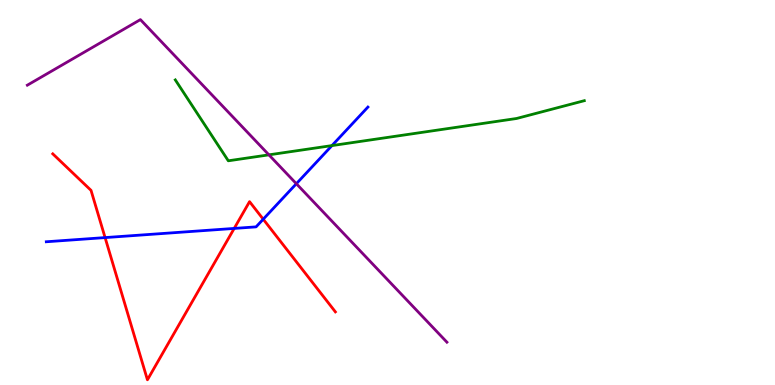[{'lines': ['blue', 'red'], 'intersections': [{'x': 1.36, 'y': 3.83}, {'x': 3.02, 'y': 4.07}, {'x': 3.4, 'y': 4.31}]}, {'lines': ['green', 'red'], 'intersections': []}, {'lines': ['purple', 'red'], 'intersections': []}, {'lines': ['blue', 'green'], 'intersections': [{'x': 4.28, 'y': 6.22}]}, {'lines': ['blue', 'purple'], 'intersections': [{'x': 3.82, 'y': 5.23}]}, {'lines': ['green', 'purple'], 'intersections': [{'x': 3.47, 'y': 5.98}]}]